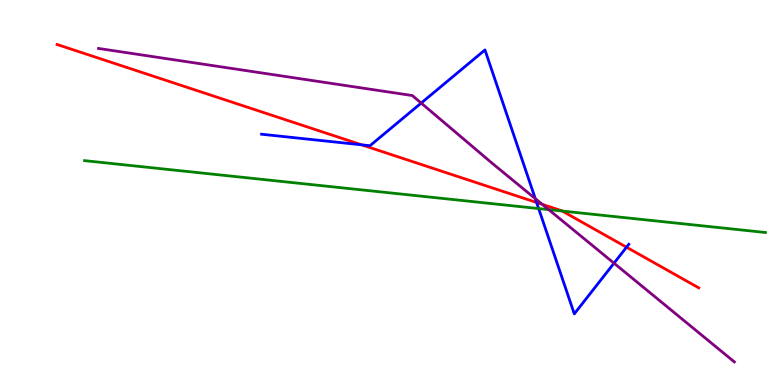[{'lines': ['blue', 'red'], 'intersections': [{'x': 4.67, 'y': 6.24}, {'x': 6.92, 'y': 4.74}, {'x': 8.08, 'y': 3.58}]}, {'lines': ['green', 'red'], 'intersections': [{'x': 7.26, 'y': 4.52}]}, {'lines': ['purple', 'red'], 'intersections': [{'x': 7.0, 'y': 4.69}]}, {'lines': ['blue', 'green'], 'intersections': [{'x': 6.95, 'y': 4.58}]}, {'lines': ['blue', 'purple'], 'intersections': [{'x': 5.43, 'y': 7.32}, {'x': 6.91, 'y': 4.84}, {'x': 7.92, 'y': 3.16}]}, {'lines': ['green', 'purple'], 'intersections': [{'x': 7.08, 'y': 4.56}]}]